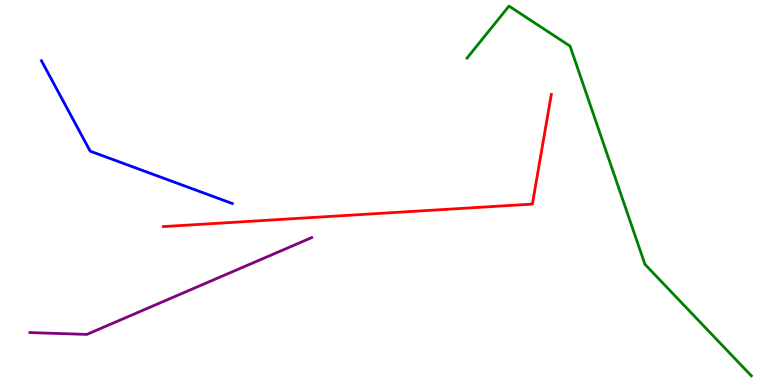[{'lines': ['blue', 'red'], 'intersections': []}, {'lines': ['green', 'red'], 'intersections': []}, {'lines': ['purple', 'red'], 'intersections': []}, {'lines': ['blue', 'green'], 'intersections': []}, {'lines': ['blue', 'purple'], 'intersections': []}, {'lines': ['green', 'purple'], 'intersections': []}]